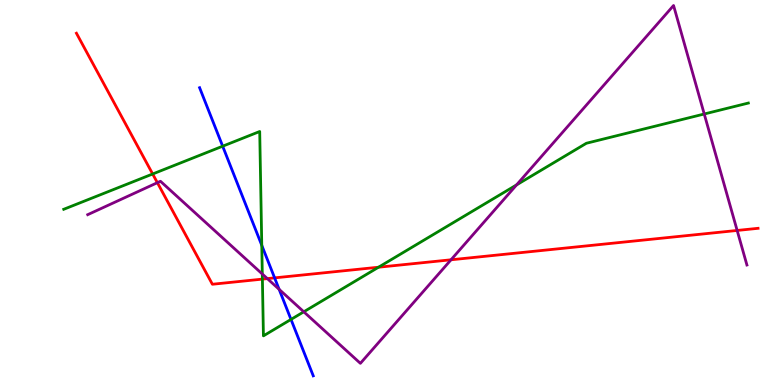[{'lines': ['blue', 'red'], 'intersections': [{'x': 3.54, 'y': 2.78}]}, {'lines': ['green', 'red'], 'intersections': [{'x': 1.97, 'y': 5.48}, {'x': 3.39, 'y': 2.75}, {'x': 4.88, 'y': 3.06}]}, {'lines': ['purple', 'red'], 'intersections': [{'x': 2.03, 'y': 5.25}, {'x': 3.45, 'y': 2.76}, {'x': 5.82, 'y': 3.25}, {'x': 9.51, 'y': 4.01}]}, {'lines': ['blue', 'green'], 'intersections': [{'x': 2.87, 'y': 6.2}, {'x': 3.38, 'y': 3.63}, {'x': 3.75, 'y': 1.7}]}, {'lines': ['blue', 'purple'], 'intersections': [{'x': 3.6, 'y': 2.48}]}, {'lines': ['green', 'purple'], 'intersections': [{'x': 3.38, 'y': 2.88}, {'x': 3.92, 'y': 1.9}, {'x': 6.67, 'y': 5.2}, {'x': 9.09, 'y': 7.04}]}]